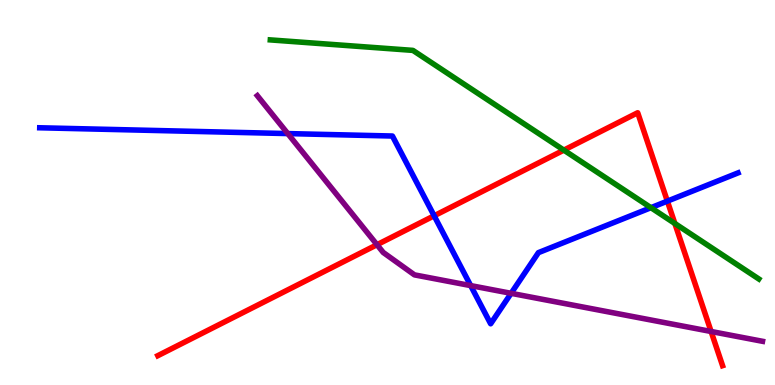[{'lines': ['blue', 'red'], 'intersections': [{'x': 5.6, 'y': 4.4}, {'x': 8.61, 'y': 4.78}]}, {'lines': ['green', 'red'], 'intersections': [{'x': 7.28, 'y': 6.1}, {'x': 8.71, 'y': 4.2}]}, {'lines': ['purple', 'red'], 'intersections': [{'x': 4.86, 'y': 3.64}, {'x': 9.18, 'y': 1.39}]}, {'lines': ['blue', 'green'], 'intersections': [{'x': 8.4, 'y': 4.61}]}, {'lines': ['blue', 'purple'], 'intersections': [{'x': 3.71, 'y': 6.53}, {'x': 6.07, 'y': 2.58}, {'x': 6.59, 'y': 2.38}]}, {'lines': ['green', 'purple'], 'intersections': []}]